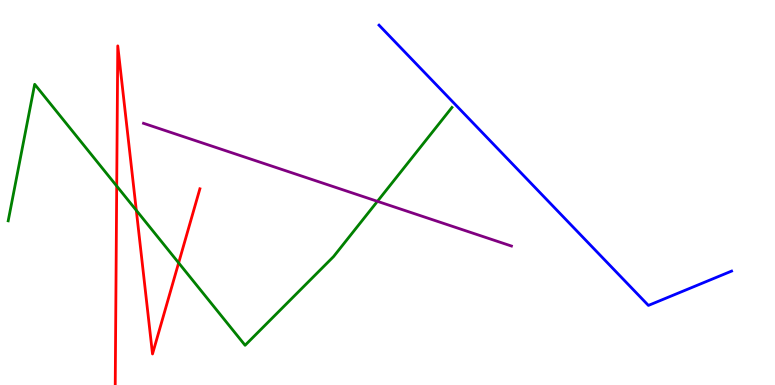[{'lines': ['blue', 'red'], 'intersections': []}, {'lines': ['green', 'red'], 'intersections': [{'x': 1.51, 'y': 5.17}, {'x': 1.76, 'y': 4.54}, {'x': 2.31, 'y': 3.17}]}, {'lines': ['purple', 'red'], 'intersections': []}, {'lines': ['blue', 'green'], 'intersections': []}, {'lines': ['blue', 'purple'], 'intersections': []}, {'lines': ['green', 'purple'], 'intersections': [{'x': 4.87, 'y': 4.77}]}]